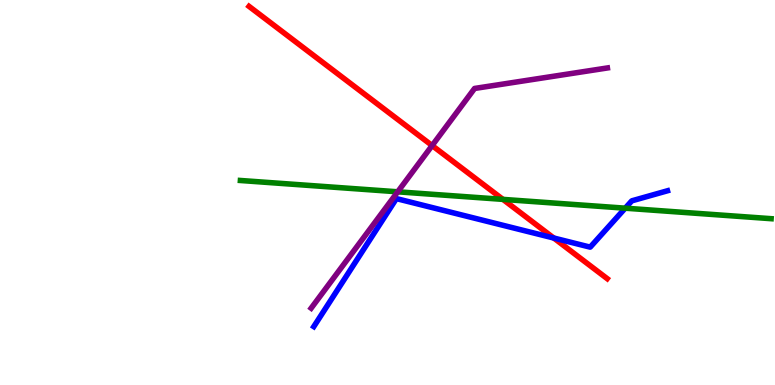[{'lines': ['blue', 'red'], 'intersections': [{'x': 7.15, 'y': 3.82}]}, {'lines': ['green', 'red'], 'intersections': [{'x': 6.49, 'y': 4.82}]}, {'lines': ['purple', 'red'], 'intersections': [{'x': 5.58, 'y': 6.22}]}, {'lines': ['blue', 'green'], 'intersections': [{'x': 8.07, 'y': 4.59}]}, {'lines': ['blue', 'purple'], 'intersections': []}, {'lines': ['green', 'purple'], 'intersections': [{'x': 5.13, 'y': 5.02}]}]